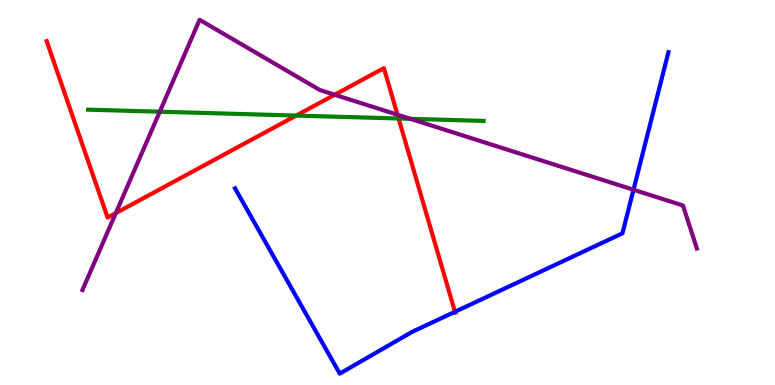[{'lines': ['blue', 'red'], 'intersections': [{'x': 5.87, 'y': 1.9}]}, {'lines': ['green', 'red'], 'intersections': [{'x': 3.82, 'y': 7.0}, {'x': 5.14, 'y': 6.92}]}, {'lines': ['purple', 'red'], 'intersections': [{'x': 1.49, 'y': 4.46}, {'x': 4.32, 'y': 7.54}, {'x': 5.13, 'y': 7.02}]}, {'lines': ['blue', 'green'], 'intersections': []}, {'lines': ['blue', 'purple'], 'intersections': [{'x': 8.17, 'y': 5.07}]}, {'lines': ['green', 'purple'], 'intersections': [{'x': 2.06, 'y': 7.1}, {'x': 5.3, 'y': 6.91}]}]